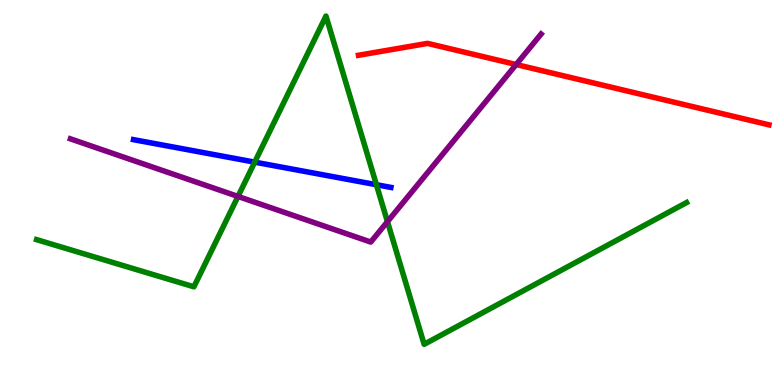[{'lines': ['blue', 'red'], 'intersections': []}, {'lines': ['green', 'red'], 'intersections': []}, {'lines': ['purple', 'red'], 'intersections': [{'x': 6.66, 'y': 8.32}]}, {'lines': ['blue', 'green'], 'intersections': [{'x': 3.29, 'y': 5.79}, {'x': 4.86, 'y': 5.2}]}, {'lines': ['blue', 'purple'], 'intersections': []}, {'lines': ['green', 'purple'], 'intersections': [{'x': 3.07, 'y': 4.9}, {'x': 5.0, 'y': 4.24}]}]